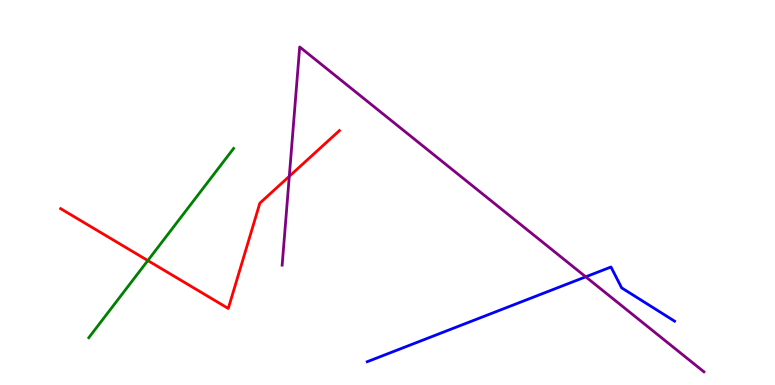[{'lines': ['blue', 'red'], 'intersections': []}, {'lines': ['green', 'red'], 'intersections': [{'x': 1.91, 'y': 3.23}]}, {'lines': ['purple', 'red'], 'intersections': [{'x': 3.73, 'y': 5.42}]}, {'lines': ['blue', 'green'], 'intersections': []}, {'lines': ['blue', 'purple'], 'intersections': [{'x': 7.56, 'y': 2.81}]}, {'lines': ['green', 'purple'], 'intersections': []}]